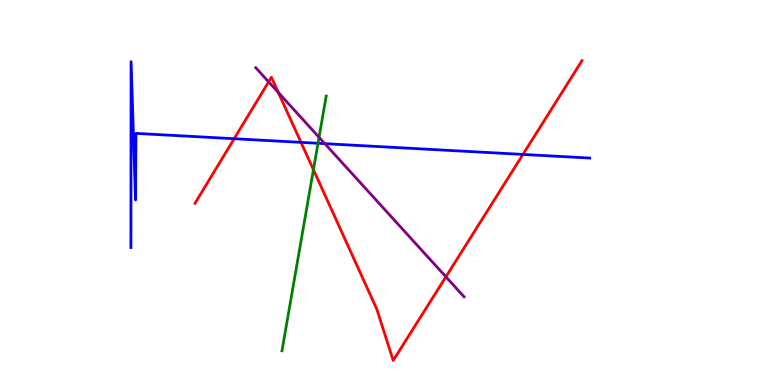[{'lines': ['blue', 'red'], 'intersections': [{'x': 3.02, 'y': 6.4}, {'x': 3.88, 'y': 6.3}, {'x': 6.75, 'y': 5.99}]}, {'lines': ['green', 'red'], 'intersections': [{'x': 4.04, 'y': 5.59}]}, {'lines': ['purple', 'red'], 'intersections': [{'x': 3.47, 'y': 7.87}, {'x': 3.59, 'y': 7.6}, {'x': 5.75, 'y': 2.81}]}, {'lines': ['blue', 'green'], 'intersections': [{'x': 4.1, 'y': 6.28}]}, {'lines': ['blue', 'purple'], 'intersections': [{'x': 4.19, 'y': 6.27}]}, {'lines': ['green', 'purple'], 'intersections': [{'x': 4.12, 'y': 6.43}]}]